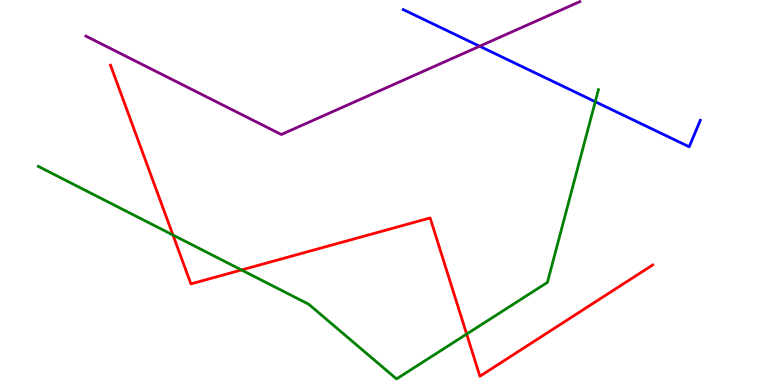[{'lines': ['blue', 'red'], 'intersections': []}, {'lines': ['green', 'red'], 'intersections': [{'x': 2.23, 'y': 3.9}, {'x': 3.12, 'y': 2.99}, {'x': 6.02, 'y': 1.32}]}, {'lines': ['purple', 'red'], 'intersections': []}, {'lines': ['blue', 'green'], 'intersections': [{'x': 7.68, 'y': 7.36}]}, {'lines': ['blue', 'purple'], 'intersections': [{'x': 6.19, 'y': 8.8}]}, {'lines': ['green', 'purple'], 'intersections': []}]